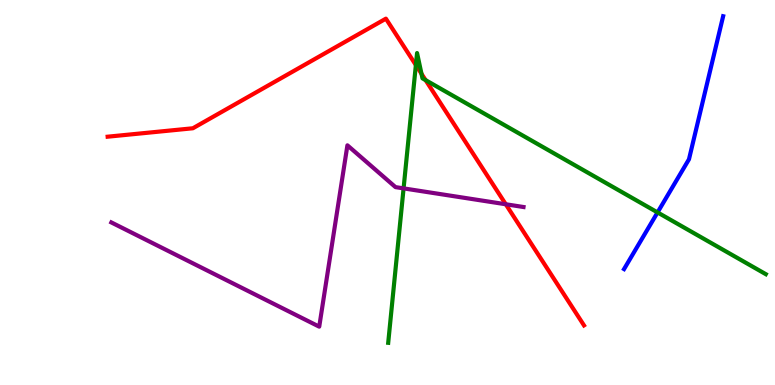[{'lines': ['blue', 'red'], 'intersections': []}, {'lines': ['green', 'red'], 'intersections': [{'x': 5.37, 'y': 8.31}, {'x': 5.44, 'y': 8.08}, {'x': 5.49, 'y': 7.92}]}, {'lines': ['purple', 'red'], 'intersections': [{'x': 6.53, 'y': 4.69}]}, {'lines': ['blue', 'green'], 'intersections': [{'x': 8.48, 'y': 4.48}]}, {'lines': ['blue', 'purple'], 'intersections': []}, {'lines': ['green', 'purple'], 'intersections': [{'x': 5.21, 'y': 5.11}]}]